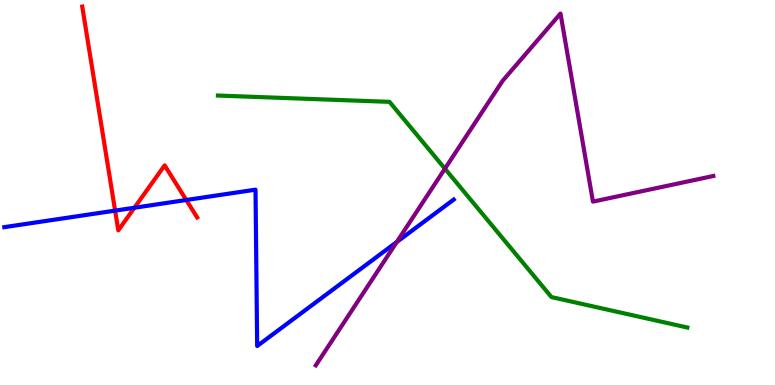[{'lines': ['blue', 'red'], 'intersections': [{'x': 1.49, 'y': 4.53}, {'x': 1.73, 'y': 4.6}, {'x': 2.4, 'y': 4.81}]}, {'lines': ['green', 'red'], 'intersections': []}, {'lines': ['purple', 'red'], 'intersections': []}, {'lines': ['blue', 'green'], 'intersections': []}, {'lines': ['blue', 'purple'], 'intersections': [{'x': 5.12, 'y': 3.71}]}, {'lines': ['green', 'purple'], 'intersections': [{'x': 5.74, 'y': 5.62}]}]